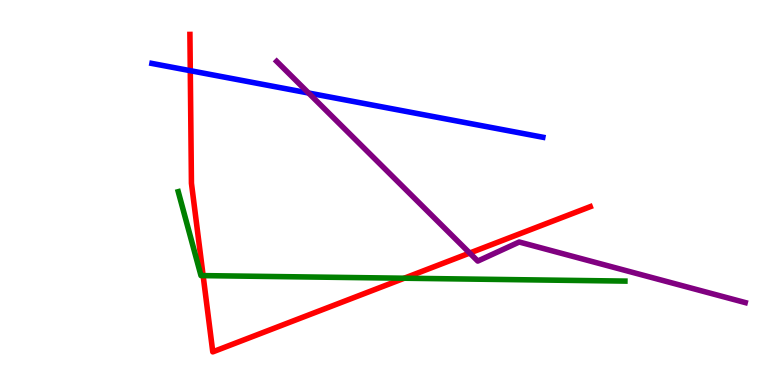[{'lines': ['blue', 'red'], 'intersections': [{'x': 2.46, 'y': 8.16}]}, {'lines': ['green', 'red'], 'intersections': [{'x': 2.62, 'y': 2.84}, {'x': 5.22, 'y': 2.77}]}, {'lines': ['purple', 'red'], 'intersections': [{'x': 6.06, 'y': 3.43}]}, {'lines': ['blue', 'green'], 'intersections': []}, {'lines': ['blue', 'purple'], 'intersections': [{'x': 3.98, 'y': 7.58}]}, {'lines': ['green', 'purple'], 'intersections': []}]